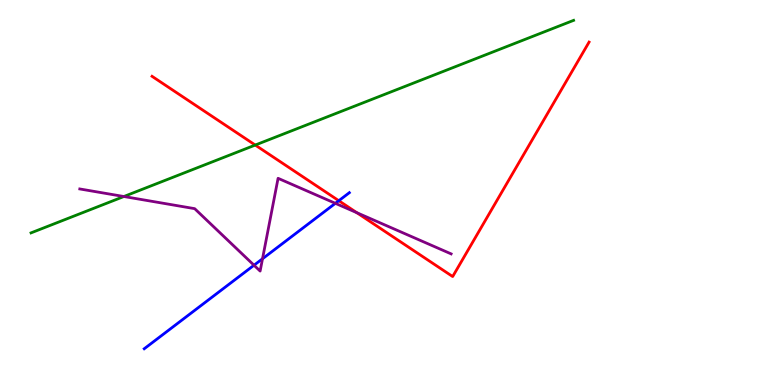[{'lines': ['blue', 'red'], 'intersections': [{'x': 4.37, 'y': 4.79}]}, {'lines': ['green', 'red'], 'intersections': [{'x': 3.29, 'y': 6.23}]}, {'lines': ['purple', 'red'], 'intersections': [{'x': 4.6, 'y': 4.48}]}, {'lines': ['blue', 'green'], 'intersections': []}, {'lines': ['blue', 'purple'], 'intersections': [{'x': 3.28, 'y': 3.11}, {'x': 3.39, 'y': 3.28}, {'x': 4.33, 'y': 4.72}]}, {'lines': ['green', 'purple'], 'intersections': [{'x': 1.6, 'y': 4.9}]}]